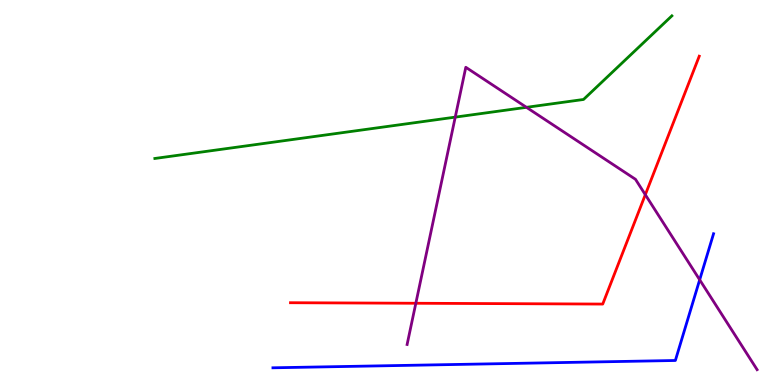[{'lines': ['blue', 'red'], 'intersections': []}, {'lines': ['green', 'red'], 'intersections': []}, {'lines': ['purple', 'red'], 'intersections': [{'x': 5.37, 'y': 2.12}, {'x': 8.33, 'y': 4.94}]}, {'lines': ['blue', 'green'], 'intersections': []}, {'lines': ['blue', 'purple'], 'intersections': [{'x': 9.03, 'y': 2.73}]}, {'lines': ['green', 'purple'], 'intersections': [{'x': 5.87, 'y': 6.96}, {'x': 6.79, 'y': 7.21}]}]